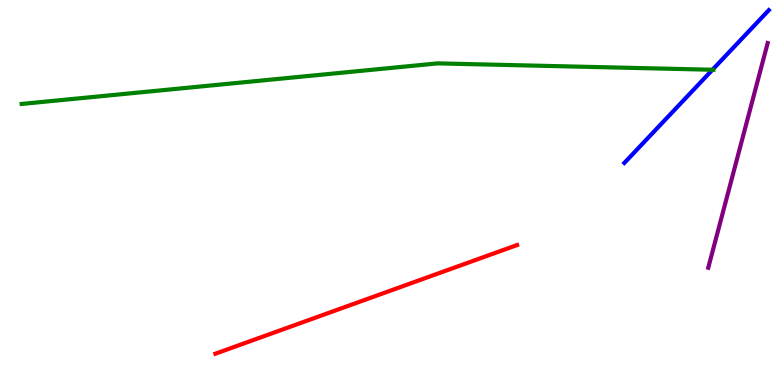[{'lines': ['blue', 'red'], 'intersections': []}, {'lines': ['green', 'red'], 'intersections': []}, {'lines': ['purple', 'red'], 'intersections': []}, {'lines': ['blue', 'green'], 'intersections': [{'x': 9.19, 'y': 8.19}]}, {'lines': ['blue', 'purple'], 'intersections': []}, {'lines': ['green', 'purple'], 'intersections': []}]